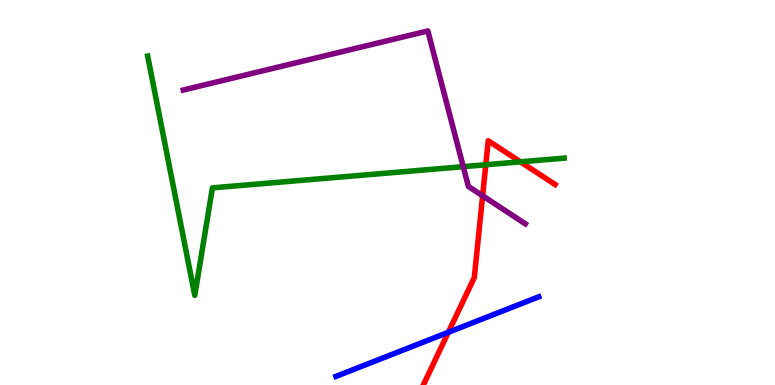[{'lines': ['blue', 'red'], 'intersections': [{'x': 5.79, 'y': 1.37}]}, {'lines': ['green', 'red'], 'intersections': [{'x': 6.27, 'y': 5.72}, {'x': 6.72, 'y': 5.8}]}, {'lines': ['purple', 'red'], 'intersections': [{'x': 6.23, 'y': 4.91}]}, {'lines': ['blue', 'green'], 'intersections': []}, {'lines': ['blue', 'purple'], 'intersections': []}, {'lines': ['green', 'purple'], 'intersections': [{'x': 5.98, 'y': 5.67}]}]